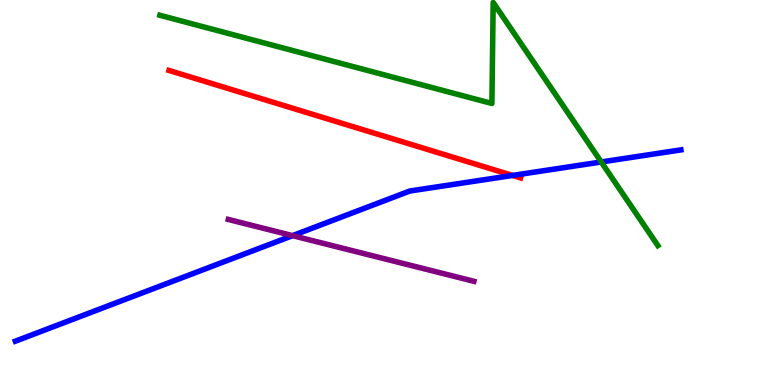[{'lines': ['blue', 'red'], 'intersections': [{'x': 6.61, 'y': 5.44}]}, {'lines': ['green', 'red'], 'intersections': []}, {'lines': ['purple', 'red'], 'intersections': []}, {'lines': ['blue', 'green'], 'intersections': [{'x': 7.76, 'y': 5.79}]}, {'lines': ['blue', 'purple'], 'intersections': [{'x': 3.78, 'y': 3.88}]}, {'lines': ['green', 'purple'], 'intersections': []}]